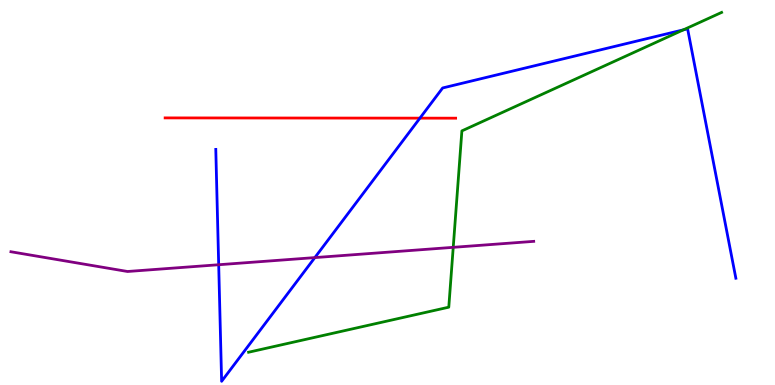[{'lines': ['blue', 'red'], 'intersections': [{'x': 5.42, 'y': 6.93}]}, {'lines': ['green', 'red'], 'intersections': []}, {'lines': ['purple', 'red'], 'intersections': []}, {'lines': ['blue', 'green'], 'intersections': [{'x': 8.82, 'y': 9.23}]}, {'lines': ['blue', 'purple'], 'intersections': [{'x': 2.82, 'y': 3.12}, {'x': 4.06, 'y': 3.31}]}, {'lines': ['green', 'purple'], 'intersections': [{'x': 5.85, 'y': 3.58}]}]